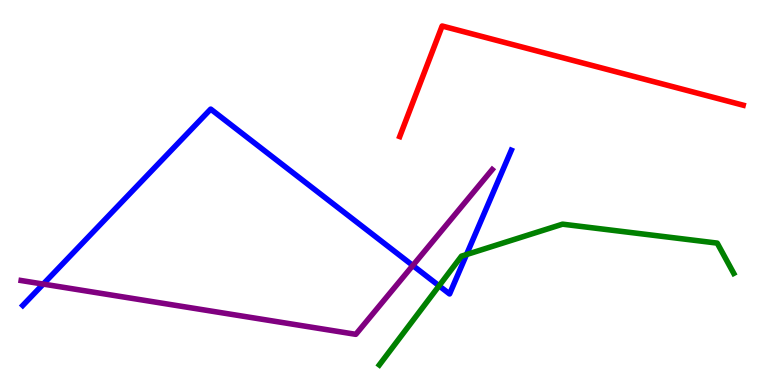[{'lines': ['blue', 'red'], 'intersections': []}, {'lines': ['green', 'red'], 'intersections': []}, {'lines': ['purple', 'red'], 'intersections': []}, {'lines': ['blue', 'green'], 'intersections': [{'x': 5.67, 'y': 2.58}, {'x': 6.02, 'y': 3.39}]}, {'lines': ['blue', 'purple'], 'intersections': [{'x': 0.558, 'y': 2.62}, {'x': 5.33, 'y': 3.1}]}, {'lines': ['green', 'purple'], 'intersections': []}]